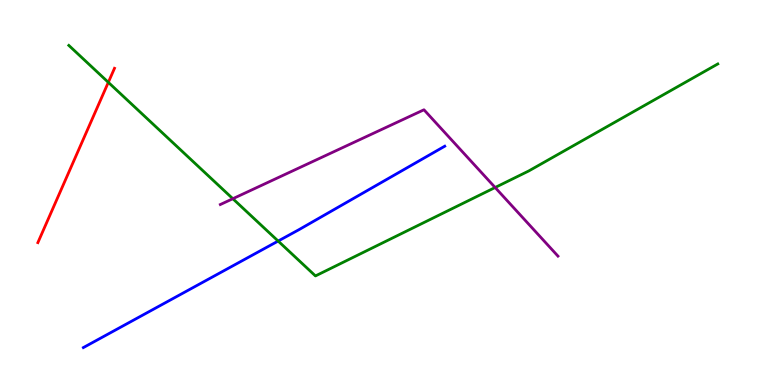[{'lines': ['blue', 'red'], 'intersections': []}, {'lines': ['green', 'red'], 'intersections': [{'x': 1.4, 'y': 7.86}]}, {'lines': ['purple', 'red'], 'intersections': []}, {'lines': ['blue', 'green'], 'intersections': [{'x': 3.59, 'y': 3.74}]}, {'lines': ['blue', 'purple'], 'intersections': []}, {'lines': ['green', 'purple'], 'intersections': [{'x': 3.0, 'y': 4.84}, {'x': 6.39, 'y': 5.13}]}]